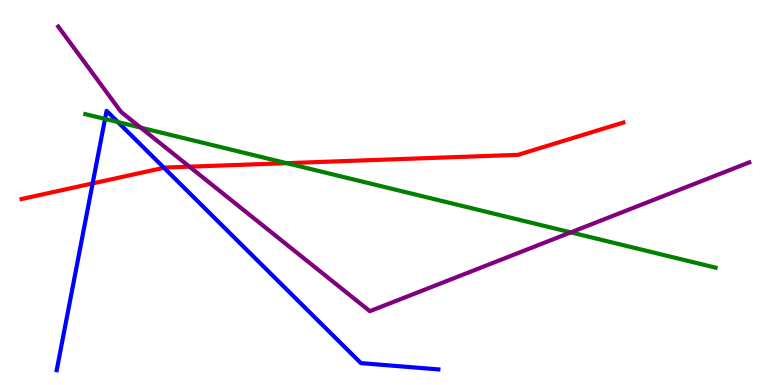[{'lines': ['blue', 'red'], 'intersections': [{'x': 1.2, 'y': 5.24}, {'x': 2.12, 'y': 5.64}]}, {'lines': ['green', 'red'], 'intersections': [{'x': 3.7, 'y': 5.76}]}, {'lines': ['purple', 'red'], 'intersections': [{'x': 2.44, 'y': 5.67}]}, {'lines': ['blue', 'green'], 'intersections': [{'x': 1.36, 'y': 6.91}, {'x': 1.52, 'y': 6.83}]}, {'lines': ['blue', 'purple'], 'intersections': []}, {'lines': ['green', 'purple'], 'intersections': [{'x': 1.82, 'y': 6.69}, {'x': 7.37, 'y': 3.96}]}]